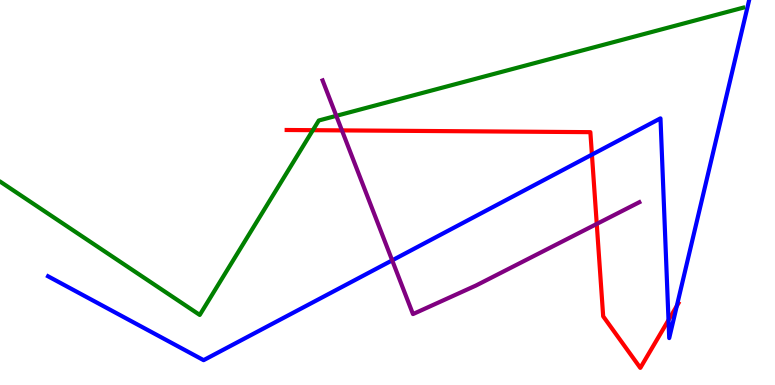[{'lines': ['blue', 'red'], 'intersections': [{'x': 7.64, 'y': 5.98}, {'x': 8.63, 'y': 1.69}, {'x': 8.73, 'y': 2.05}]}, {'lines': ['green', 'red'], 'intersections': [{'x': 4.04, 'y': 6.62}]}, {'lines': ['purple', 'red'], 'intersections': [{'x': 4.41, 'y': 6.61}, {'x': 7.7, 'y': 4.18}]}, {'lines': ['blue', 'green'], 'intersections': []}, {'lines': ['blue', 'purple'], 'intersections': [{'x': 5.06, 'y': 3.24}]}, {'lines': ['green', 'purple'], 'intersections': [{'x': 4.34, 'y': 6.99}]}]